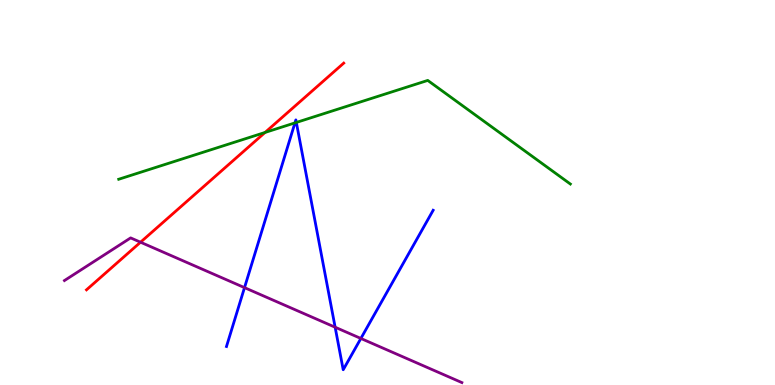[{'lines': ['blue', 'red'], 'intersections': []}, {'lines': ['green', 'red'], 'intersections': [{'x': 3.42, 'y': 6.56}]}, {'lines': ['purple', 'red'], 'intersections': [{'x': 1.81, 'y': 3.71}]}, {'lines': ['blue', 'green'], 'intersections': [{'x': 3.81, 'y': 6.81}, {'x': 3.82, 'y': 6.82}]}, {'lines': ['blue', 'purple'], 'intersections': [{'x': 3.15, 'y': 2.53}, {'x': 4.32, 'y': 1.5}, {'x': 4.66, 'y': 1.21}]}, {'lines': ['green', 'purple'], 'intersections': []}]